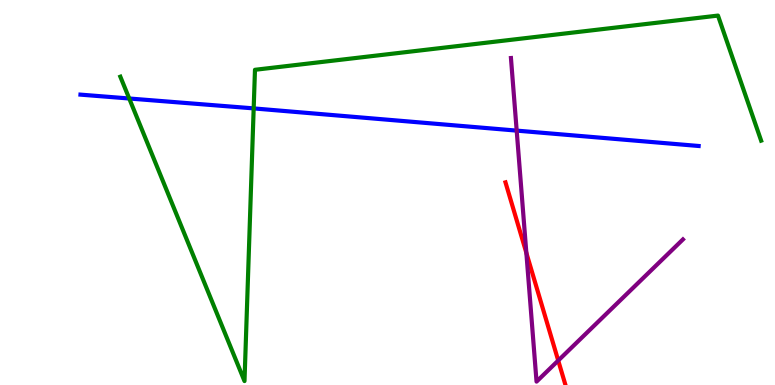[{'lines': ['blue', 'red'], 'intersections': []}, {'lines': ['green', 'red'], 'intersections': []}, {'lines': ['purple', 'red'], 'intersections': [{'x': 6.79, 'y': 3.43}, {'x': 7.2, 'y': 0.635}]}, {'lines': ['blue', 'green'], 'intersections': [{'x': 1.67, 'y': 7.44}, {'x': 3.27, 'y': 7.18}]}, {'lines': ['blue', 'purple'], 'intersections': [{'x': 6.67, 'y': 6.61}]}, {'lines': ['green', 'purple'], 'intersections': []}]